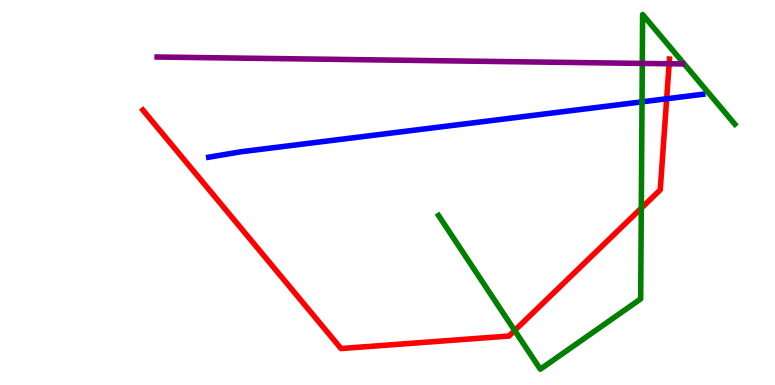[{'lines': ['blue', 'red'], 'intersections': [{'x': 8.6, 'y': 7.43}]}, {'lines': ['green', 'red'], 'intersections': [{'x': 6.64, 'y': 1.42}, {'x': 8.27, 'y': 4.59}]}, {'lines': ['purple', 'red'], 'intersections': [{'x': 8.63, 'y': 8.34}]}, {'lines': ['blue', 'green'], 'intersections': [{'x': 8.28, 'y': 7.35}]}, {'lines': ['blue', 'purple'], 'intersections': []}, {'lines': ['green', 'purple'], 'intersections': [{'x': 8.29, 'y': 8.35}]}]